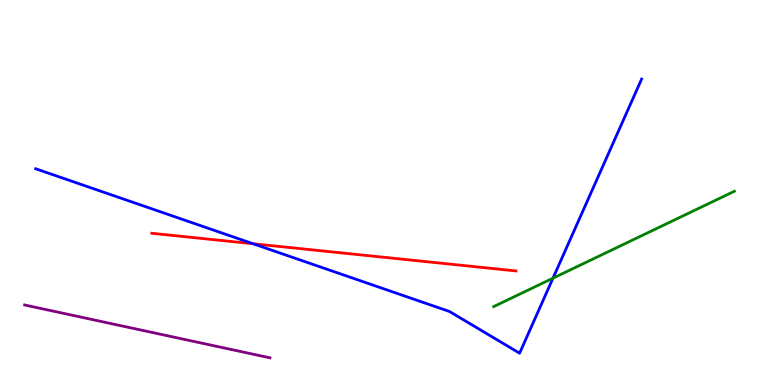[{'lines': ['blue', 'red'], 'intersections': [{'x': 3.27, 'y': 3.67}]}, {'lines': ['green', 'red'], 'intersections': []}, {'lines': ['purple', 'red'], 'intersections': []}, {'lines': ['blue', 'green'], 'intersections': [{'x': 7.14, 'y': 2.77}]}, {'lines': ['blue', 'purple'], 'intersections': []}, {'lines': ['green', 'purple'], 'intersections': []}]